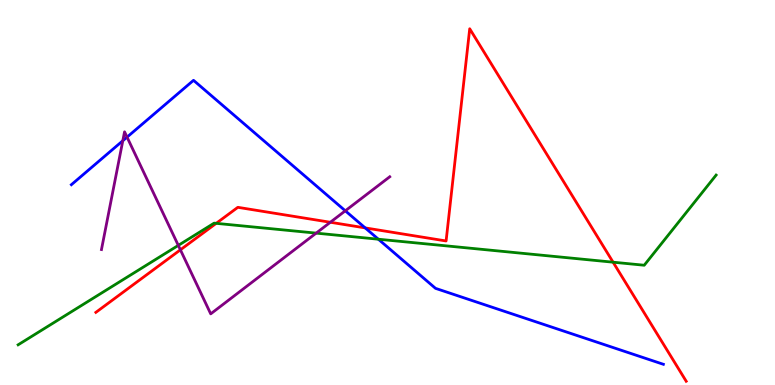[{'lines': ['blue', 'red'], 'intersections': [{'x': 4.71, 'y': 4.08}]}, {'lines': ['green', 'red'], 'intersections': [{'x': 2.79, 'y': 4.2}, {'x': 7.91, 'y': 3.19}]}, {'lines': ['purple', 'red'], 'intersections': [{'x': 2.33, 'y': 3.51}, {'x': 4.26, 'y': 4.23}]}, {'lines': ['blue', 'green'], 'intersections': [{'x': 4.88, 'y': 3.79}]}, {'lines': ['blue', 'purple'], 'intersections': [{'x': 1.58, 'y': 6.34}, {'x': 1.64, 'y': 6.44}, {'x': 4.46, 'y': 4.52}]}, {'lines': ['green', 'purple'], 'intersections': [{'x': 2.3, 'y': 3.63}, {'x': 4.08, 'y': 3.94}]}]